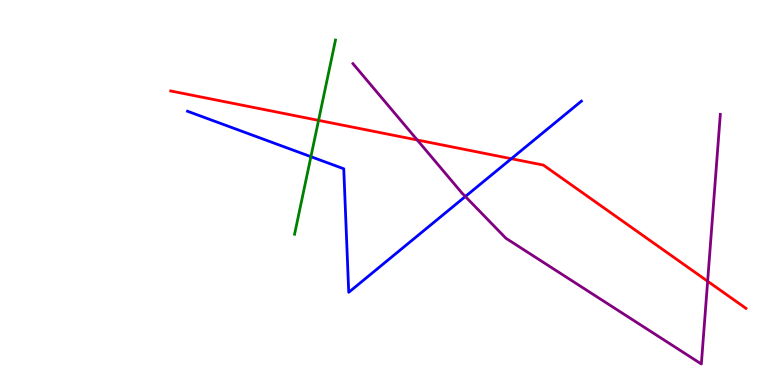[{'lines': ['blue', 'red'], 'intersections': [{'x': 6.6, 'y': 5.88}]}, {'lines': ['green', 'red'], 'intersections': [{'x': 4.11, 'y': 6.87}]}, {'lines': ['purple', 'red'], 'intersections': [{'x': 5.38, 'y': 6.36}, {'x': 9.13, 'y': 2.7}]}, {'lines': ['blue', 'green'], 'intersections': [{'x': 4.01, 'y': 5.93}]}, {'lines': ['blue', 'purple'], 'intersections': [{'x': 6.0, 'y': 4.9}]}, {'lines': ['green', 'purple'], 'intersections': []}]